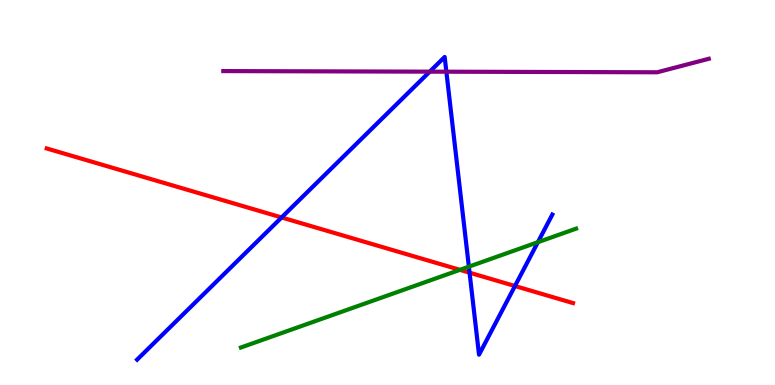[{'lines': ['blue', 'red'], 'intersections': [{'x': 3.63, 'y': 4.35}, {'x': 6.06, 'y': 2.92}, {'x': 6.64, 'y': 2.57}]}, {'lines': ['green', 'red'], 'intersections': [{'x': 5.93, 'y': 2.99}]}, {'lines': ['purple', 'red'], 'intersections': []}, {'lines': ['blue', 'green'], 'intersections': [{'x': 6.05, 'y': 3.07}, {'x': 6.94, 'y': 3.71}]}, {'lines': ['blue', 'purple'], 'intersections': [{'x': 5.55, 'y': 8.14}, {'x': 5.76, 'y': 8.14}]}, {'lines': ['green', 'purple'], 'intersections': []}]